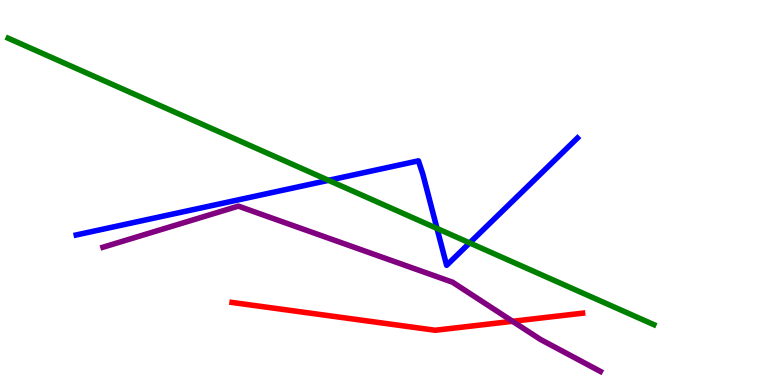[{'lines': ['blue', 'red'], 'intersections': []}, {'lines': ['green', 'red'], 'intersections': []}, {'lines': ['purple', 'red'], 'intersections': [{'x': 6.61, 'y': 1.65}]}, {'lines': ['blue', 'green'], 'intersections': [{'x': 4.24, 'y': 5.32}, {'x': 5.64, 'y': 4.07}, {'x': 6.06, 'y': 3.69}]}, {'lines': ['blue', 'purple'], 'intersections': []}, {'lines': ['green', 'purple'], 'intersections': []}]